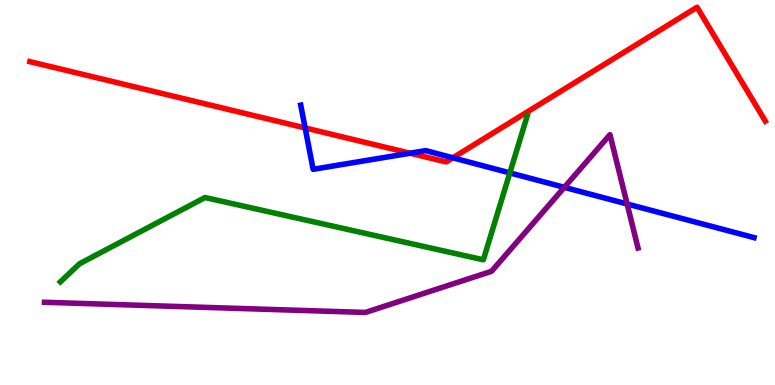[{'lines': ['blue', 'red'], 'intersections': [{'x': 3.94, 'y': 6.68}, {'x': 5.29, 'y': 6.02}, {'x': 5.84, 'y': 5.9}]}, {'lines': ['green', 'red'], 'intersections': []}, {'lines': ['purple', 'red'], 'intersections': []}, {'lines': ['blue', 'green'], 'intersections': [{'x': 6.58, 'y': 5.51}]}, {'lines': ['blue', 'purple'], 'intersections': [{'x': 7.28, 'y': 5.13}, {'x': 8.09, 'y': 4.7}]}, {'lines': ['green', 'purple'], 'intersections': []}]